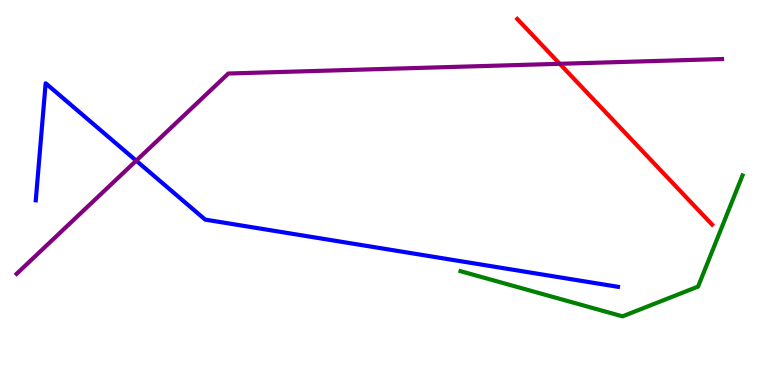[{'lines': ['blue', 'red'], 'intersections': []}, {'lines': ['green', 'red'], 'intersections': []}, {'lines': ['purple', 'red'], 'intersections': [{'x': 7.22, 'y': 8.34}]}, {'lines': ['blue', 'green'], 'intersections': []}, {'lines': ['blue', 'purple'], 'intersections': [{'x': 1.76, 'y': 5.83}]}, {'lines': ['green', 'purple'], 'intersections': []}]